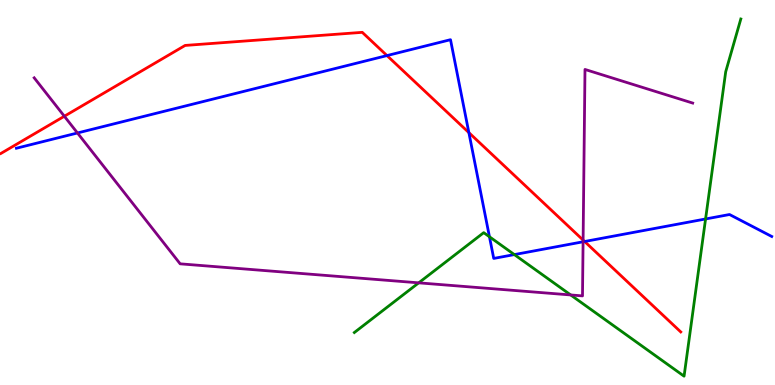[{'lines': ['blue', 'red'], 'intersections': [{'x': 4.99, 'y': 8.56}, {'x': 6.05, 'y': 6.56}, {'x': 7.54, 'y': 3.73}]}, {'lines': ['green', 'red'], 'intersections': []}, {'lines': ['purple', 'red'], 'intersections': [{'x': 0.83, 'y': 6.98}, {'x': 7.52, 'y': 3.76}]}, {'lines': ['blue', 'green'], 'intersections': [{'x': 6.32, 'y': 3.85}, {'x': 6.64, 'y': 3.39}, {'x': 9.1, 'y': 4.31}]}, {'lines': ['blue', 'purple'], 'intersections': [{'x': 1.0, 'y': 6.55}, {'x': 7.52, 'y': 3.72}]}, {'lines': ['green', 'purple'], 'intersections': [{'x': 5.4, 'y': 2.65}, {'x': 7.36, 'y': 2.34}]}]